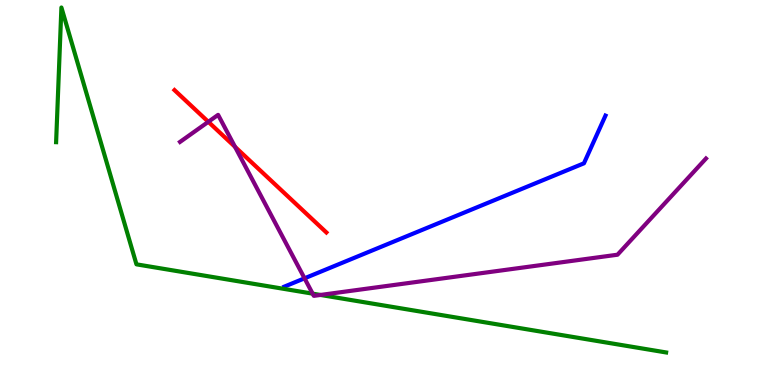[{'lines': ['blue', 'red'], 'intersections': []}, {'lines': ['green', 'red'], 'intersections': []}, {'lines': ['purple', 'red'], 'intersections': [{'x': 2.69, 'y': 6.84}, {'x': 3.03, 'y': 6.19}]}, {'lines': ['blue', 'green'], 'intersections': []}, {'lines': ['blue', 'purple'], 'intersections': [{'x': 3.93, 'y': 2.77}]}, {'lines': ['green', 'purple'], 'intersections': [{'x': 4.03, 'y': 2.37}, {'x': 4.14, 'y': 2.34}]}]